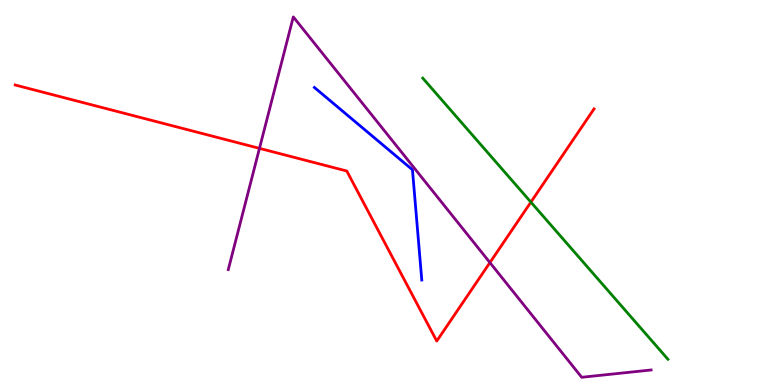[{'lines': ['blue', 'red'], 'intersections': []}, {'lines': ['green', 'red'], 'intersections': [{'x': 6.85, 'y': 4.75}]}, {'lines': ['purple', 'red'], 'intersections': [{'x': 3.35, 'y': 6.15}, {'x': 6.32, 'y': 3.18}]}, {'lines': ['blue', 'green'], 'intersections': []}, {'lines': ['blue', 'purple'], 'intersections': []}, {'lines': ['green', 'purple'], 'intersections': []}]